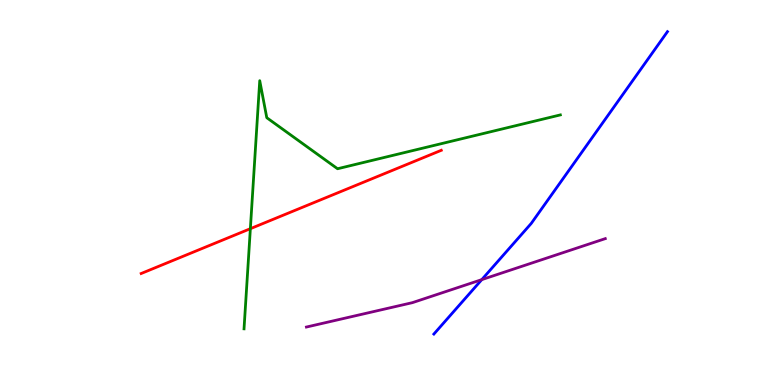[{'lines': ['blue', 'red'], 'intersections': []}, {'lines': ['green', 'red'], 'intersections': [{'x': 3.23, 'y': 4.06}]}, {'lines': ['purple', 'red'], 'intersections': []}, {'lines': ['blue', 'green'], 'intersections': []}, {'lines': ['blue', 'purple'], 'intersections': [{'x': 6.22, 'y': 2.74}]}, {'lines': ['green', 'purple'], 'intersections': []}]